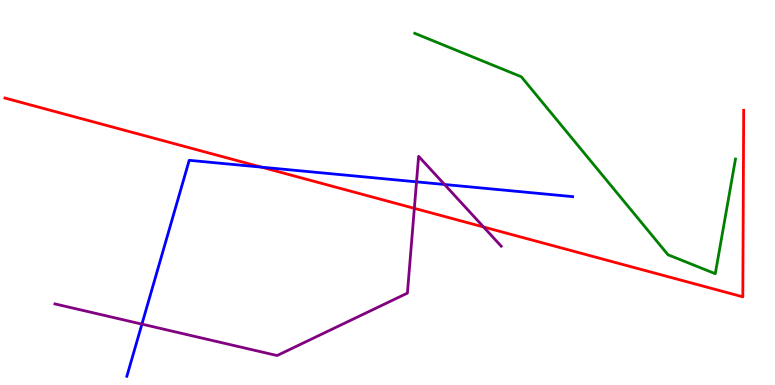[{'lines': ['blue', 'red'], 'intersections': [{'x': 3.37, 'y': 5.66}]}, {'lines': ['green', 'red'], 'intersections': []}, {'lines': ['purple', 'red'], 'intersections': [{'x': 5.35, 'y': 4.59}, {'x': 6.24, 'y': 4.1}]}, {'lines': ['blue', 'green'], 'intersections': []}, {'lines': ['blue', 'purple'], 'intersections': [{'x': 1.83, 'y': 1.58}, {'x': 5.37, 'y': 5.28}, {'x': 5.74, 'y': 5.21}]}, {'lines': ['green', 'purple'], 'intersections': []}]